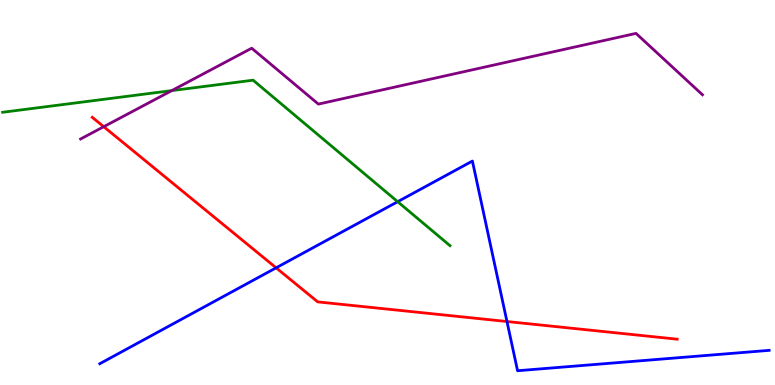[{'lines': ['blue', 'red'], 'intersections': [{'x': 3.56, 'y': 3.04}, {'x': 6.54, 'y': 1.65}]}, {'lines': ['green', 'red'], 'intersections': []}, {'lines': ['purple', 'red'], 'intersections': [{'x': 1.34, 'y': 6.71}]}, {'lines': ['blue', 'green'], 'intersections': [{'x': 5.13, 'y': 4.76}]}, {'lines': ['blue', 'purple'], 'intersections': []}, {'lines': ['green', 'purple'], 'intersections': [{'x': 2.22, 'y': 7.65}]}]